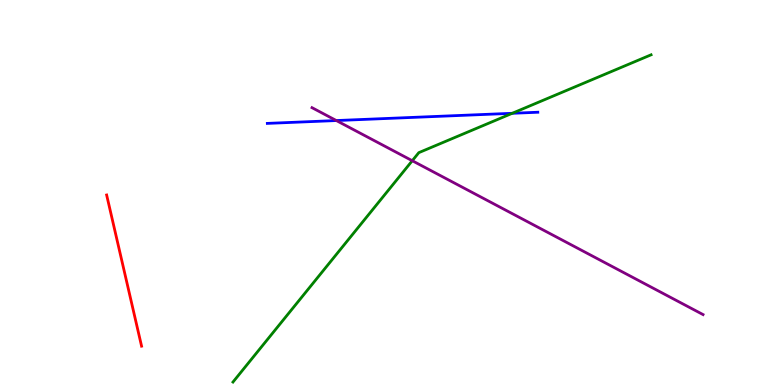[{'lines': ['blue', 'red'], 'intersections': []}, {'lines': ['green', 'red'], 'intersections': []}, {'lines': ['purple', 'red'], 'intersections': []}, {'lines': ['blue', 'green'], 'intersections': [{'x': 6.61, 'y': 7.06}]}, {'lines': ['blue', 'purple'], 'intersections': [{'x': 4.34, 'y': 6.87}]}, {'lines': ['green', 'purple'], 'intersections': [{'x': 5.32, 'y': 5.83}]}]